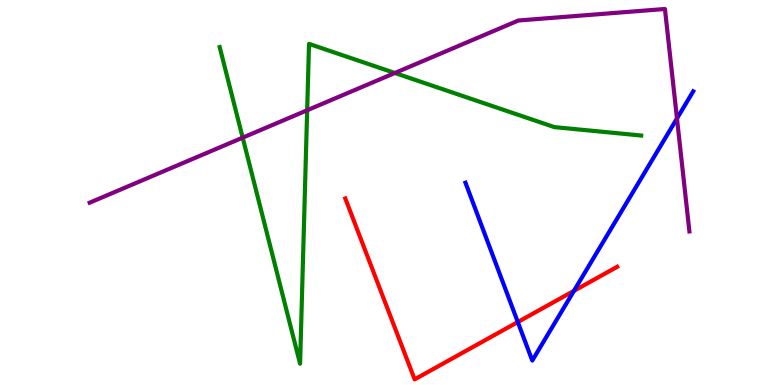[{'lines': ['blue', 'red'], 'intersections': [{'x': 6.68, 'y': 1.64}, {'x': 7.41, 'y': 2.45}]}, {'lines': ['green', 'red'], 'intersections': []}, {'lines': ['purple', 'red'], 'intersections': []}, {'lines': ['blue', 'green'], 'intersections': []}, {'lines': ['blue', 'purple'], 'intersections': [{'x': 8.74, 'y': 6.92}]}, {'lines': ['green', 'purple'], 'intersections': [{'x': 3.13, 'y': 6.42}, {'x': 3.96, 'y': 7.14}, {'x': 5.09, 'y': 8.1}]}]